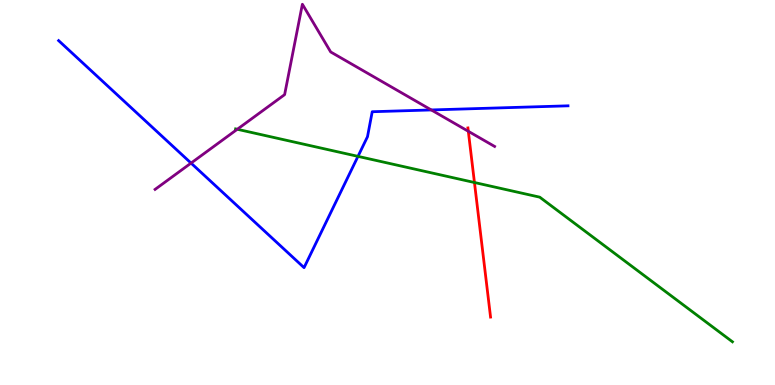[{'lines': ['blue', 'red'], 'intersections': []}, {'lines': ['green', 'red'], 'intersections': [{'x': 6.12, 'y': 5.26}]}, {'lines': ['purple', 'red'], 'intersections': [{'x': 6.04, 'y': 6.59}]}, {'lines': ['blue', 'green'], 'intersections': [{'x': 4.62, 'y': 5.94}]}, {'lines': ['blue', 'purple'], 'intersections': [{'x': 2.47, 'y': 5.76}, {'x': 5.57, 'y': 7.14}]}, {'lines': ['green', 'purple'], 'intersections': [{'x': 3.06, 'y': 6.64}]}]